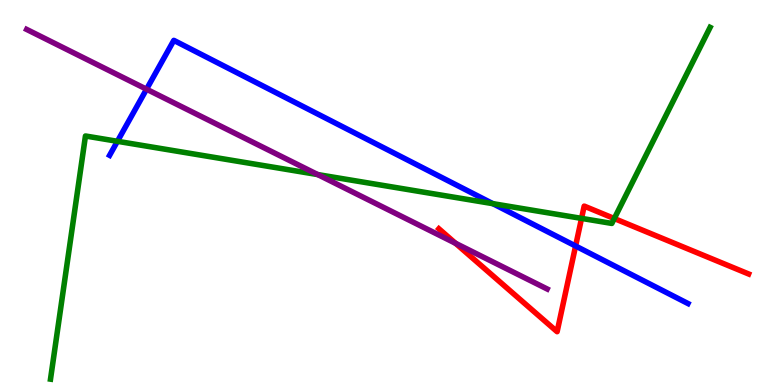[{'lines': ['blue', 'red'], 'intersections': [{'x': 7.43, 'y': 3.61}]}, {'lines': ['green', 'red'], 'intersections': [{'x': 7.5, 'y': 4.33}, {'x': 7.93, 'y': 4.32}]}, {'lines': ['purple', 'red'], 'intersections': [{'x': 5.88, 'y': 3.68}]}, {'lines': ['blue', 'green'], 'intersections': [{'x': 1.52, 'y': 6.33}, {'x': 6.36, 'y': 4.71}]}, {'lines': ['blue', 'purple'], 'intersections': [{'x': 1.89, 'y': 7.68}]}, {'lines': ['green', 'purple'], 'intersections': [{'x': 4.1, 'y': 5.47}]}]